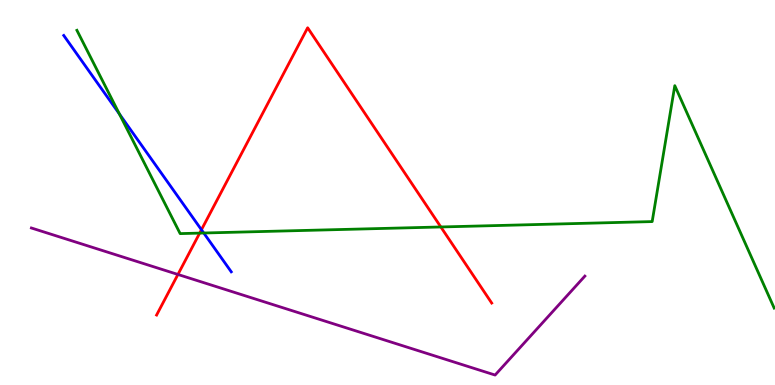[{'lines': ['blue', 'red'], 'intersections': [{'x': 2.6, 'y': 4.03}]}, {'lines': ['green', 'red'], 'intersections': [{'x': 2.58, 'y': 3.95}, {'x': 5.69, 'y': 4.1}]}, {'lines': ['purple', 'red'], 'intersections': [{'x': 2.3, 'y': 2.87}]}, {'lines': ['blue', 'green'], 'intersections': [{'x': 1.54, 'y': 7.04}, {'x': 2.63, 'y': 3.95}]}, {'lines': ['blue', 'purple'], 'intersections': []}, {'lines': ['green', 'purple'], 'intersections': []}]